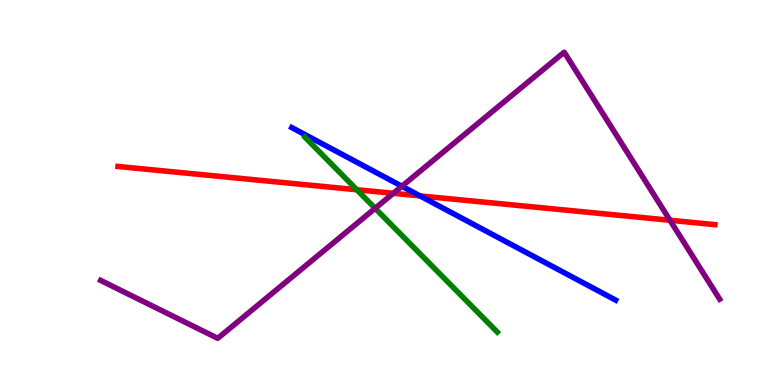[{'lines': ['blue', 'red'], 'intersections': [{'x': 5.42, 'y': 4.91}]}, {'lines': ['green', 'red'], 'intersections': [{'x': 4.6, 'y': 5.07}]}, {'lines': ['purple', 'red'], 'intersections': [{'x': 5.08, 'y': 4.98}, {'x': 8.65, 'y': 4.28}]}, {'lines': ['blue', 'green'], 'intersections': []}, {'lines': ['blue', 'purple'], 'intersections': [{'x': 5.19, 'y': 5.16}]}, {'lines': ['green', 'purple'], 'intersections': [{'x': 4.84, 'y': 4.59}]}]